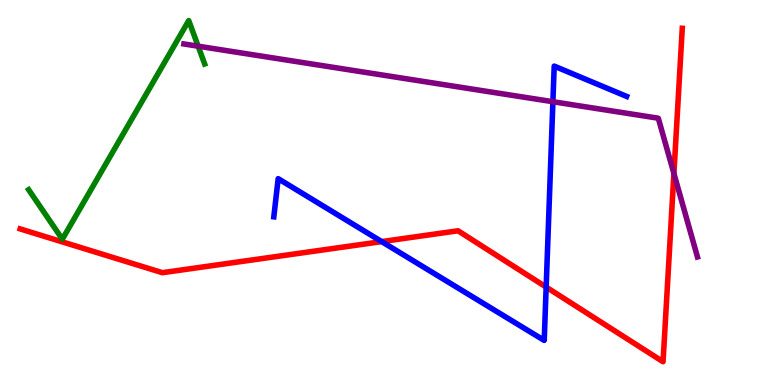[{'lines': ['blue', 'red'], 'intersections': [{'x': 4.93, 'y': 3.72}, {'x': 7.05, 'y': 2.54}]}, {'lines': ['green', 'red'], 'intersections': []}, {'lines': ['purple', 'red'], 'intersections': [{'x': 8.7, 'y': 5.49}]}, {'lines': ['blue', 'green'], 'intersections': []}, {'lines': ['blue', 'purple'], 'intersections': [{'x': 7.13, 'y': 7.36}]}, {'lines': ['green', 'purple'], 'intersections': [{'x': 2.56, 'y': 8.8}]}]